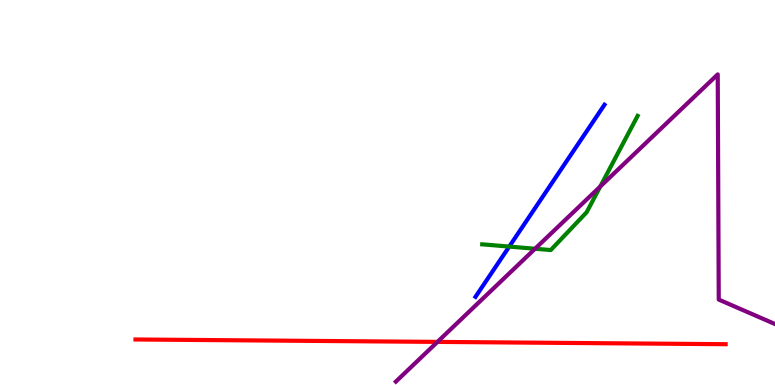[{'lines': ['blue', 'red'], 'intersections': []}, {'lines': ['green', 'red'], 'intersections': []}, {'lines': ['purple', 'red'], 'intersections': [{'x': 5.64, 'y': 1.12}]}, {'lines': ['blue', 'green'], 'intersections': [{'x': 6.57, 'y': 3.6}]}, {'lines': ['blue', 'purple'], 'intersections': []}, {'lines': ['green', 'purple'], 'intersections': [{'x': 6.9, 'y': 3.54}, {'x': 7.75, 'y': 5.16}]}]